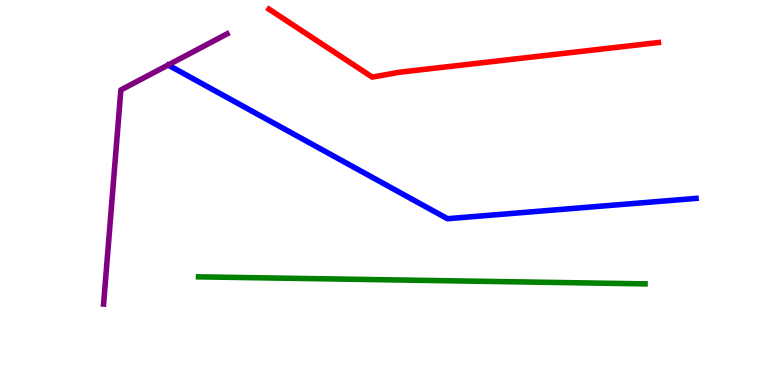[{'lines': ['blue', 'red'], 'intersections': []}, {'lines': ['green', 'red'], 'intersections': []}, {'lines': ['purple', 'red'], 'intersections': []}, {'lines': ['blue', 'green'], 'intersections': []}, {'lines': ['blue', 'purple'], 'intersections': []}, {'lines': ['green', 'purple'], 'intersections': []}]